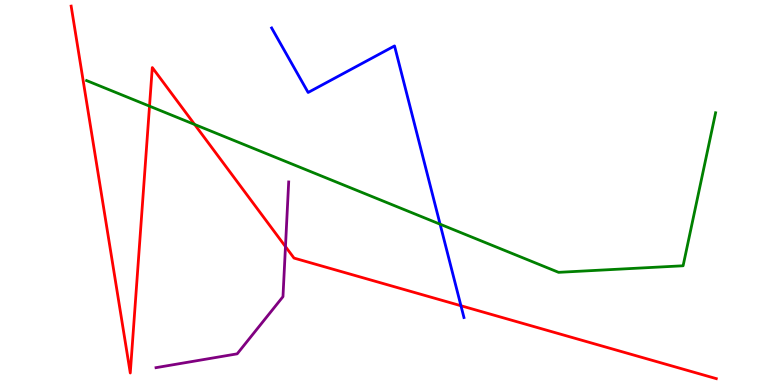[{'lines': ['blue', 'red'], 'intersections': [{'x': 5.95, 'y': 2.06}]}, {'lines': ['green', 'red'], 'intersections': [{'x': 1.93, 'y': 7.24}, {'x': 2.51, 'y': 6.77}]}, {'lines': ['purple', 'red'], 'intersections': [{'x': 3.68, 'y': 3.6}]}, {'lines': ['blue', 'green'], 'intersections': [{'x': 5.68, 'y': 4.18}]}, {'lines': ['blue', 'purple'], 'intersections': []}, {'lines': ['green', 'purple'], 'intersections': []}]